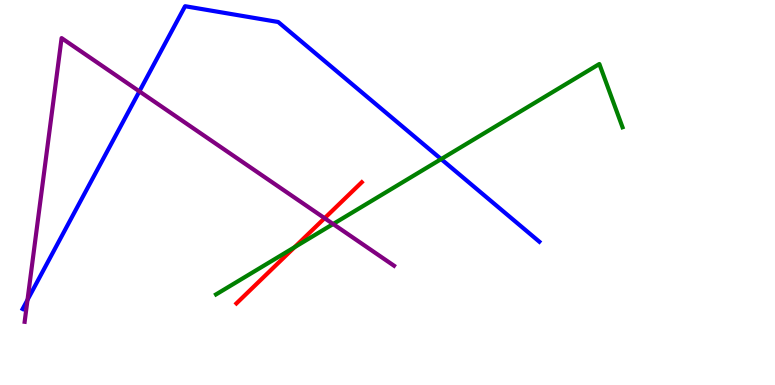[{'lines': ['blue', 'red'], 'intersections': []}, {'lines': ['green', 'red'], 'intersections': [{'x': 3.8, 'y': 3.58}]}, {'lines': ['purple', 'red'], 'intersections': [{'x': 4.19, 'y': 4.33}]}, {'lines': ['blue', 'green'], 'intersections': [{'x': 5.69, 'y': 5.87}]}, {'lines': ['blue', 'purple'], 'intersections': [{'x': 0.355, 'y': 2.21}, {'x': 1.8, 'y': 7.63}]}, {'lines': ['green', 'purple'], 'intersections': [{'x': 4.3, 'y': 4.18}]}]